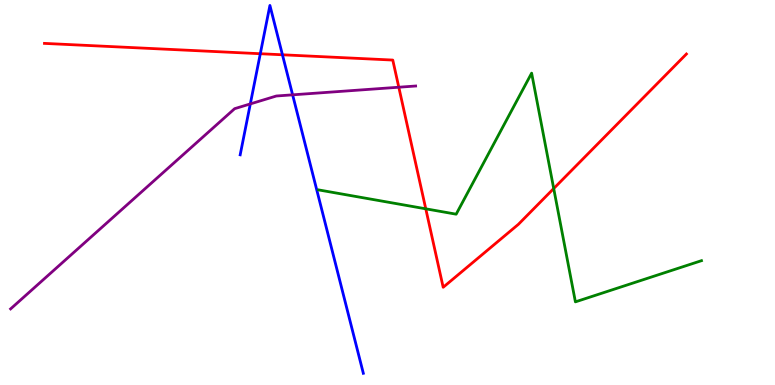[{'lines': ['blue', 'red'], 'intersections': [{'x': 3.36, 'y': 8.6}, {'x': 3.64, 'y': 8.58}]}, {'lines': ['green', 'red'], 'intersections': [{'x': 5.49, 'y': 4.58}, {'x': 7.14, 'y': 5.1}]}, {'lines': ['purple', 'red'], 'intersections': [{'x': 5.15, 'y': 7.73}]}, {'lines': ['blue', 'green'], 'intersections': []}, {'lines': ['blue', 'purple'], 'intersections': [{'x': 3.23, 'y': 7.3}, {'x': 3.78, 'y': 7.54}]}, {'lines': ['green', 'purple'], 'intersections': []}]